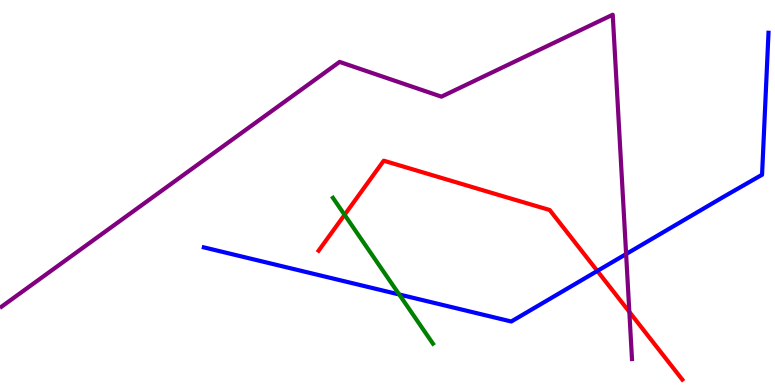[{'lines': ['blue', 'red'], 'intersections': [{'x': 7.71, 'y': 2.96}]}, {'lines': ['green', 'red'], 'intersections': [{'x': 4.45, 'y': 4.42}]}, {'lines': ['purple', 'red'], 'intersections': [{'x': 8.12, 'y': 1.9}]}, {'lines': ['blue', 'green'], 'intersections': [{'x': 5.15, 'y': 2.35}]}, {'lines': ['blue', 'purple'], 'intersections': [{'x': 8.08, 'y': 3.4}]}, {'lines': ['green', 'purple'], 'intersections': []}]